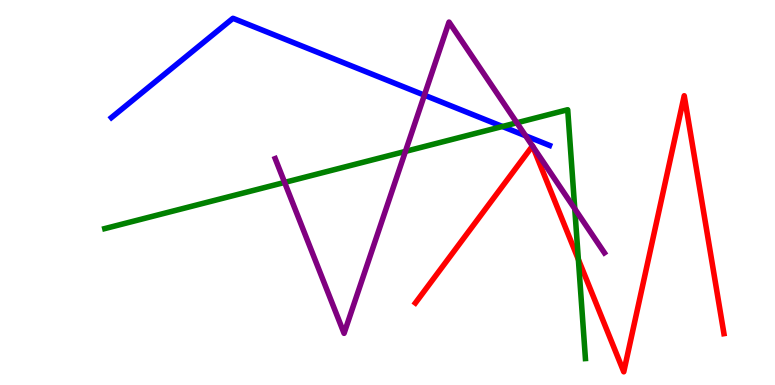[{'lines': ['blue', 'red'], 'intersections': []}, {'lines': ['green', 'red'], 'intersections': [{'x': 7.46, 'y': 3.26}]}, {'lines': ['purple', 'red'], 'intersections': [{'x': 6.87, 'y': 6.21}, {'x': 6.87, 'y': 6.2}]}, {'lines': ['blue', 'green'], 'intersections': [{'x': 6.48, 'y': 6.71}]}, {'lines': ['blue', 'purple'], 'intersections': [{'x': 5.48, 'y': 7.53}, {'x': 6.78, 'y': 6.47}]}, {'lines': ['green', 'purple'], 'intersections': [{'x': 3.67, 'y': 5.26}, {'x': 5.23, 'y': 6.07}, {'x': 6.67, 'y': 6.81}, {'x': 7.42, 'y': 4.58}]}]